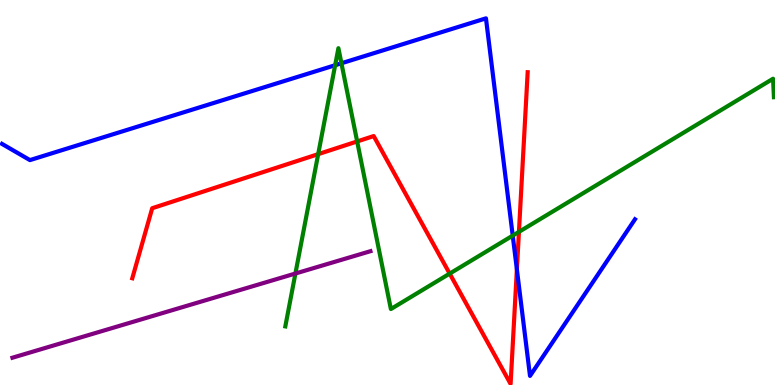[{'lines': ['blue', 'red'], 'intersections': [{'x': 6.67, 'y': 3.0}]}, {'lines': ['green', 'red'], 'intersections': [{'x': 4.11, 'y': 6.0}, {'x': 4.61, 'y': 6.33}, {'x': 5.8, 'y': 2.89}, {'x': 6.7, 'y': 3.98}]}, {'lines': ['purple', 'red'], 'intersections': []}, {'lines': ['blue', 'green'], 'intersections': [{'x': 4.32, 'y': 8.31}, {'x': 4.41, 'y': 8.36}, {'x': 6.62, 'y': 3.88}]}, {'lines': ['blue', 'purple'], 'intersections': []}, {'lines': ['green', 'purple'], 'intersections': [{'x': 3.81, 'y': 2.9}]}]